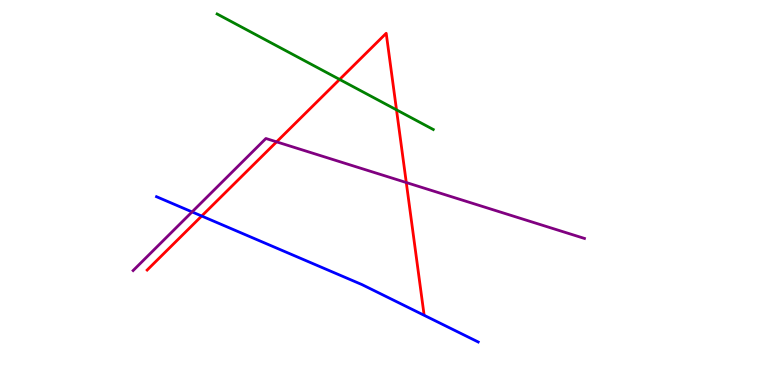[{'lines': ['blue', 'red'], 'intersections': [{'x': 2.6, 'y': 4.39}]}, {'lines': ['green', 'red'], 'intersections': [{'x': 4.38, 'y': 7.94}, {'x': 5.12, 'y': 7.15}]}, {'lines': ['purple', 'red'], 'intersections': [{'x': 3.57, 'y': 6.32}, {'x': 5.24, 'y': 5.26}]}, {'lines': ['blue', 'green'], 'intersections': []}, {'lines': ['blue', 'purple'], 'intersections': [{'x': 2.48, 'y': 4.5}]}, {'lines': ['green', 'purple'], 'intersections': []}]